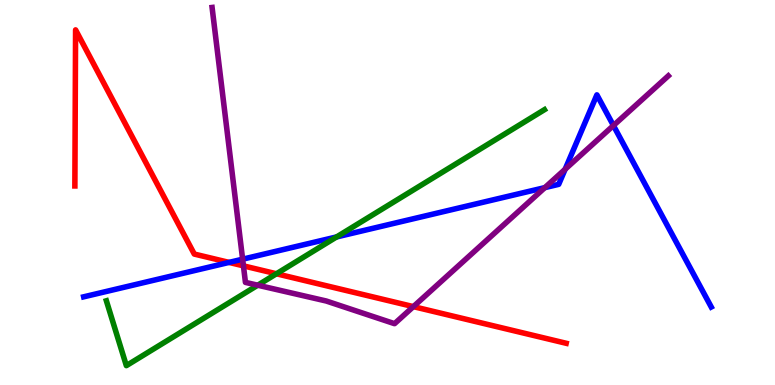[{'lines': ['blue', 'red'], 'intersections': [{'x': 2.96, 'y': 3.18}]}, {'lines': ['green', 'red'], 'intersections': [{'x': 3.57, 'y': 2.89}]}, {'lines': ['purple', 'red'], 'intersections': [{'x': 3.14, 'y': 3.09}, {'x': 5.33, 'y': 2.04}]}, {'lines': ['blue', 'green'], 'intersections': [{'x': 4.34, 'y': 3.85}]}, {'lines': ['blue', 'purple'], 'intersections': [{'x': 3.13, 'y': 3.27}, {'x': 7.03, 'y': 5.13}, {'x': 7.29, 'y': 5.6}, {'x': 7.92, 'y': 6.74}]}, {'lines': ['green', 'purple'], 'intersections': [{'x': 3.33, 'y': 2.59}]}]